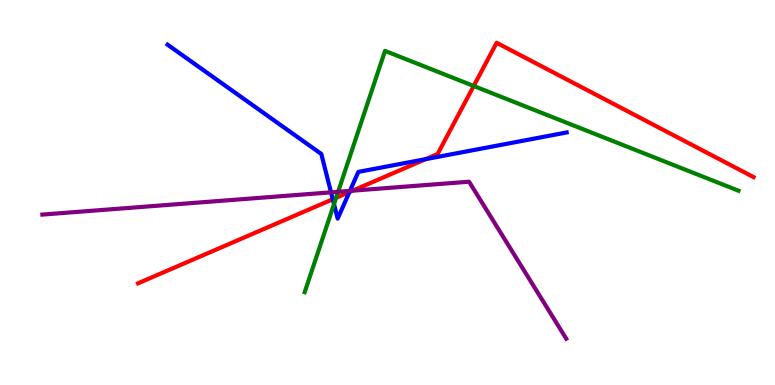[{'lines': ['blue', 'red'], 'intersections': [{'x': 4.29, 'y': 4.82}, {'x': 4.51, 'y': 5.01}, {'x': 5.49, 'y': 5.87}]}, {'lines': ['green', 'red'], 'intersections': [{'x': 4.34, 'y': 4.86}, {'x': 6.11, 'y': 7.77}]}, {'lines': ['purple', 'red'], 'intersections': [{'x': 4.55, 'y': 5.05}]}, {'lines': ['blue', 'green'], 'intersections': [{'x': 4.31, 'y': 4.7}]}, {'lines': ['blue', 'purple'], 'intersections': [{'x': 4.27, 'y': 5.0}, {'x': 4.52, 'y': 5.04}]}, {'lines': ['green', 'purple'], 'intersections': [{'x': 4.36, 'y': 5.02}]}]